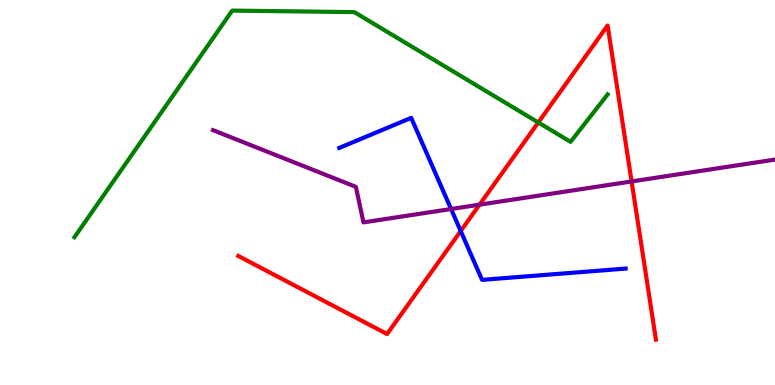[{'lines': ['blue', 'red'], 'intersections': [{'x': 5.94, 'y': 4.0}]}, {'lines': ['green', 'red'], 'intersections': [{'x': 6.95, 'y': 6.82}]}, {'lines': ['purple', 'red'], 'intersections': [{'x': 6.19, 'y': 4.68}, {'x': 8.15, 'y': 5.29}]}, {'lines': ['blue', 'green'], 'intersections': []}, {'lines': ['blue', 'purple'], 'intersections': [{'x': 5.82, 'y': 4.57}]}, {'lines': ['green', 'purple'], 'intersections': []}]